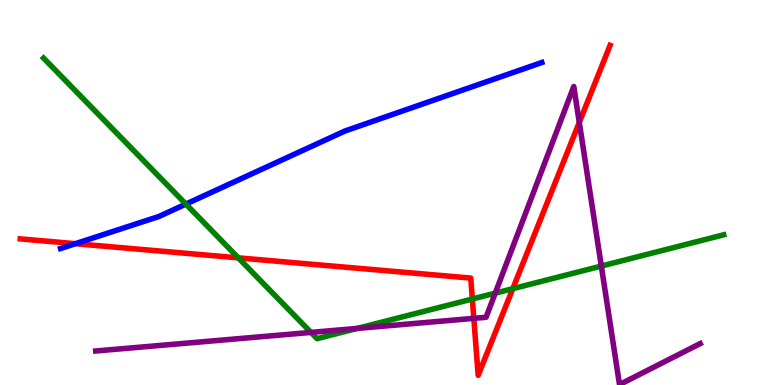[{'lines': ['blue', 'red'], 'intersections': [{'x': 0.973, 'y': 3.67}]}, {'lines': ['green', 'red'], 'intersections': [{'x': 3.07, 'y': 3.3}, {'x': 6.09, 'y': 2.23}, {'x': 6.62, 'y': 2.5}]}, {'lines': ['purple', 'red'], 'intersections': [{'x': 6.11, 'y': 1.73}, {'x': 7.47, 'y': 6.82}]}, {'lines': ['blue', 'green'], 'intersections': [{'x': 2.4, 'y': 4.7}]}, {'lines': ['blue', 'purple'], 'intersections': []}, {'lines': ['green', 'purple'], 'intersections': [{'x': 4.01, 'y': 1.37}, {'x': 4.61, 'y': 1.47}, {'x': 6.39, 'y': 2.39}, {'x': 7.76, 'y': 3.09}]}]